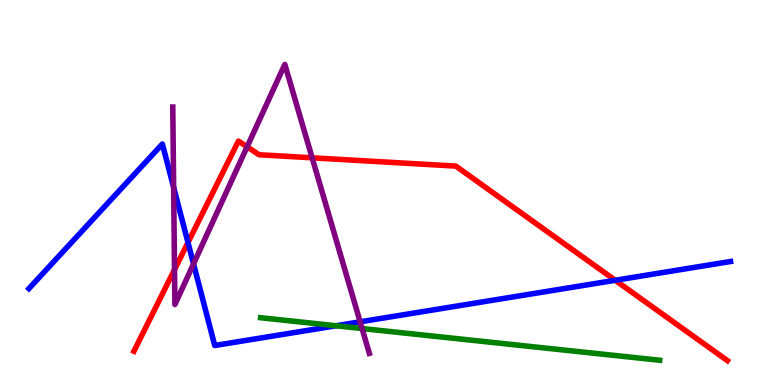[{'lines': ['blue', 'red'], 'intersections': [{'x': 2.43, 'y': 3.7}, {'x': 7.94, 'y': 2.72}]}, {'lines': ['green', 'red'], 'intersections': []}, {'lines': ['purple', 'red'], 'intersections': [{'x': 2.25, 'y': 3.0}, {'x': 3.19, 'y': 6.19}, {'x': 4.03, 'y': 5.9}]}, {'lines': ['blue', 'green'], 'intersections': [{'x': 4.34, 'y': 1.54}]}, {'lines': ['blue', 'purple'], 'intersections': [{'x': 2.24, 'y': 5.13}, {'x': 2.5, 'y': 3.15}, {'x': 4.65, 'y': 1.64}]}, {'lines': ['green', 'purple'], 'intersections': [{'x': 4.67, 'y': 1.47}]}]